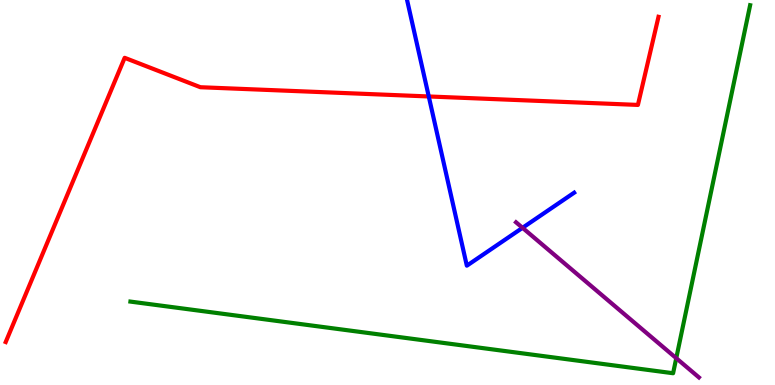[{'lines': ['blue', 'red'], 'intersections': [{'x': 5.53, 'y': 7.49}]}, {'lines': ['green', 'red'], 'intersections': []}, {'lines': ['purple', 'red'], 'intersections': []}, {'lines': ['blue', 'green'], 'intersections': []}, {'lines': ['blue', 'purple'], 'intersections': [{'x': 6.74, 'y': 4.08}]}, {'lines': ['green', 'purple'], 'intersections': [{'x': 8.73, 'y': 0.697}]}]